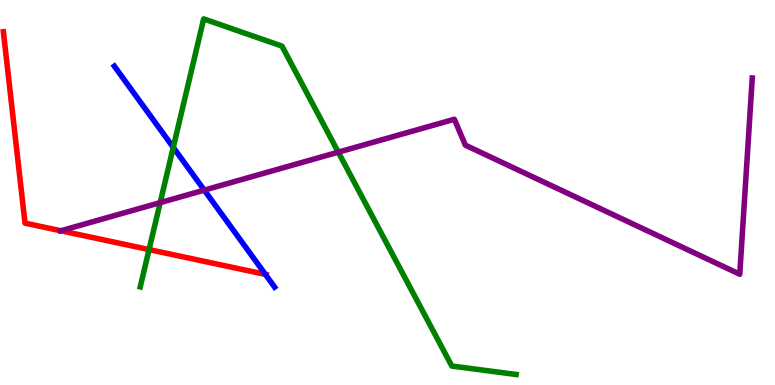[{'lines': ['blue', 'red'], 'intersections': [{'x': 3.42, 'y': 2.87}]}, {'lines': ['green', 'red'], 'intersections': [{'x': 1.92, 'y': 3.52}]}, {'lines': ['purple', 'red'], 'intersections': [{'x': 0.786, 'y': 4.01}]}, {'lines': ['blue', 'green'], 'intersections': [{'x': 2.24, 'y': 6.17}]}, {'lines': ['blue', 'purple'], 'intersections': [{'x': 2.64, 'y': 5.06}]}, {'lines': ['green', 'purple'], 'intersections': [{'x': 2.07, 'y': 4.74}, {'x': 4.36, 'y': 6.05}]}]